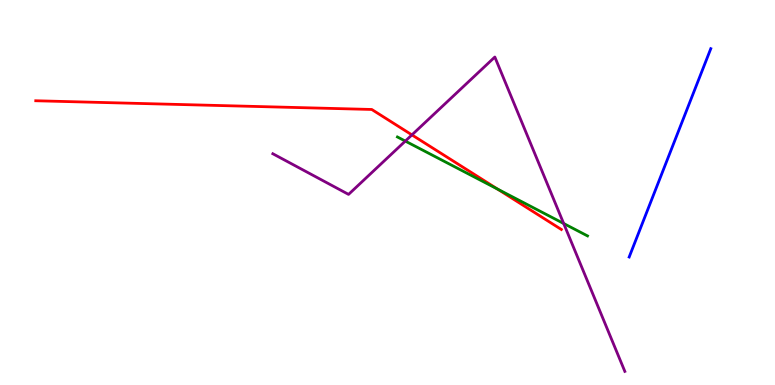[{'lines': ['blue', 'red'], 'intersections': []}, {'lines': ['green', 'red'], 'intersections': [{'x': 6.42, 'y': 5.09}]}, {'lines': ['purple', 'red'], 'intersections': [{'x': 5.32, 'y': 6.5}]}, {'lines': ['blue', 'green'], 'intersections': []}, {'lines': ['blue', 'purple'], 'intersections': []}, {'lines': ['green', 'purple'], 'intersections': [{'x': 5.23, 'y': 6.34}, {'x': 7.27, 'y': 4.19}]}]